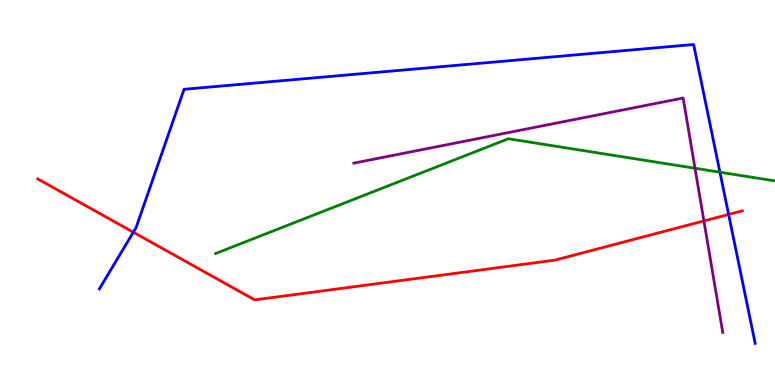[{'lines': ['blue', 'red'], 'intersections': [{'x': 1.72, 'y': 3.97}, {'x': 9.4, 'y': 4.43}]}, {'lines': ['green', 'red'], 'intersections': []}, {'lines': ['purple', 'red'], 'intersections': [{'x': 9.08, 'y': 4.26}]}, {'lines': ['blue', 'green'], 'intersections': [{'x': 9.29, 'y': 5.53}]}, {'lines': ['blue', 'purple'], 'intersections': []}, {'lines': ['green', 'purple'], 'intersections': [{'x': 8.97, 'y': 5.63}]}]